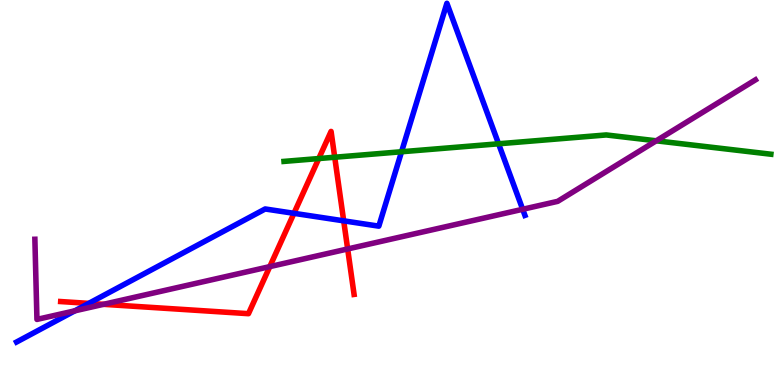[{'lines': ['blue', 'red'], 'intersections': [{'x': 1.15, 'y': 2.12}, {'x': 3.79, 'y': 4.46}, {'x': 4.43, 'y': 4.26}]}, {'lines': ['green', 'red'], 'intersections': [{'x': 4.11, 'y': 5.88}, {'x': 4.32, 'y': 5.92}]}, {'lines': ['purple', 'red'], 'intersections': [{'x': 1.34, 'y': 2.1}, {'x': 3.48, 'y': 3.07}, {'x': 4.49, 'y': 3.53}]}, {'lines': ['blue', 'green'], 'intersections': [{'x': 5.18, 'y': 6.06}, {'x': 6.43, 'y': 6.27}]}, {'lines': ['blue', 'purple'], 'intersections': [{'x': 0.966, 'y': 1.93}, {'x': 6.74, 'y': 4.56}]}, {'lines': ['green', 'purple'], 'intersections': [{'x': 8.47, 'y': 6.34}]}]